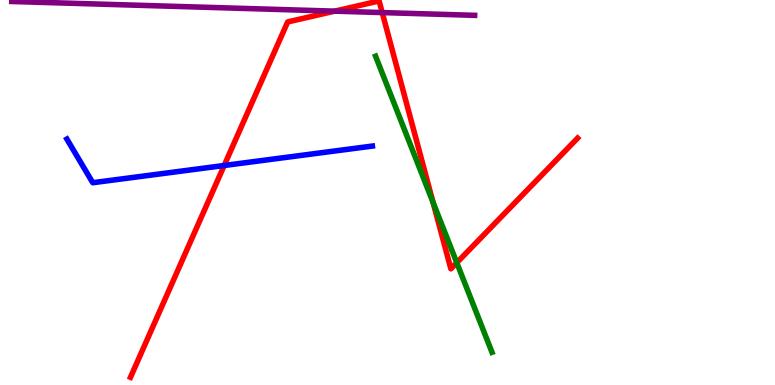[{'lines': ['blue', 'red'], 'intersections': [{'x': 2.89, 'y': 5.7}]}, {'lines': ['green', 'red'], 'intersections': [{'x': 5.59, 'y': 4.74}, {'x': 5.89, 'y': 3.18}]}, {'lines': ['purple', 'red'], 'intersections': [{'x': 4.32, 'y': 9.71}, {'x': 4.93, 'y': 9.67}]}, {'lines': ['blue', 'green'], 'intersections': []}, {'lines': ['blue', 'purple'], 'intersections': []}, {'lines': ['green', 'purple'], 'intersections': []}]